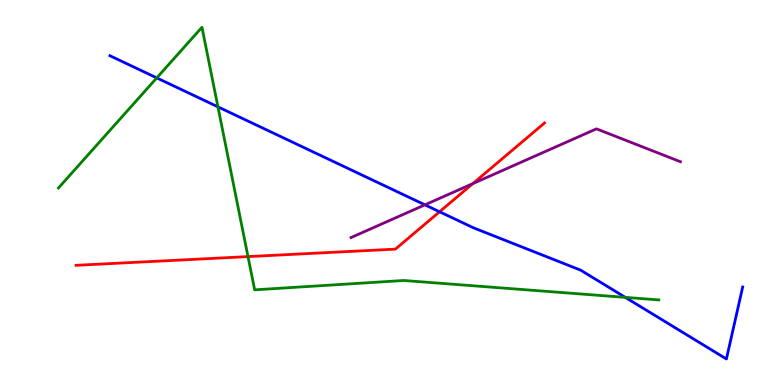[{'lines': ['blue', 'red'], 'intersections': [{'x': 5.67, 'y': 4.5}]}, {'lines': ['green', 'red'], 'intersections': [{'x': 3.2, 'y': 3.33}]}, {'lines': ['purple', 'red'], 'intersections': [{'x': 6.1, 'y': 5.23}]}, {'lines': ['blue', 'green'], 'intersections': [{'x': 2.02, 'y': 7.98}, {'x': 2.81, 'y': 7.22}, {'x': 8.07, 'y': 2.28}]}, {'lines': ['blue', 'purple'], 'intersections': [{'x': 5.48, 'y': 4.68}]}, {'lines': ['green', 'purple'], 'intersections': []}]